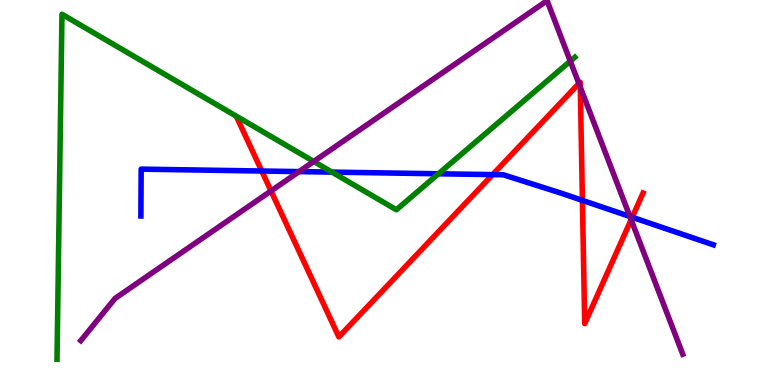[{'lines': ['blue', 'red'], 'intersections': [{'x': 3.38, 'y': 5.56}, {'x': 6.36, 'y': 5.46}, {'x': 7.51, 'y': 4.8}, {'x': 8.16, 'y': 4.36}]}, {'lines': ['green', 'red'], 'intersections': []}, {'lines': ['purple', 'red'], 'intersections': [{'x': 3.5, 'y': 5.04}, {'x': 7.47, 'y': 7.83}, {'x': 7.49, 'y': 7.73}, {'x': 8.14, 'y': 4.29}]}, {'lines': ['blue', 'green'], 'intersections': [{'x': 4.28, 'y': 5.53}, {'x': 5.66, 'y': 5.49}]}, {'lines': ['blue', 'purple'], 'intersections': [{'x': 3.86, 'y': 5.54}, {'x': 8.13, 'y': 4.38}]}, {'lines': ['green', 'purple'], 'intersections': [{'x': 4.05, 'y': 5.81}, {'x': 7.36, 'y': 8.41}]}]